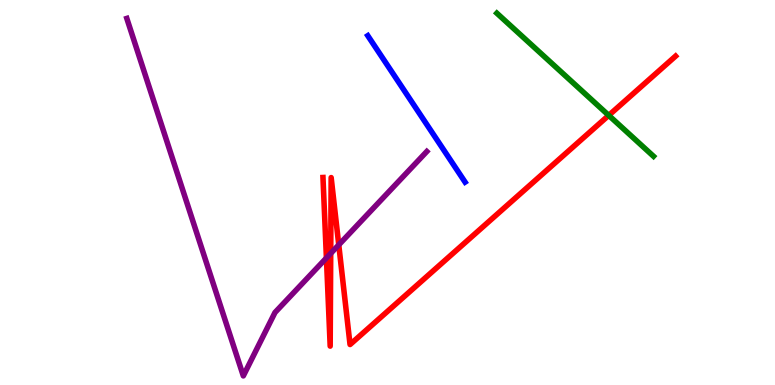[{'lines': ['blue', 'red'], 'intersections': []}, {'lines': ['green', 'red'], 'intersections': [{'x': 7.85, 'y': 7.0}]}, {'lines': ['purple', 'red'], 'intersections': [{'x': 4.21, 'y': 3.3}, {'x': 4.27, 'y': 3.42}, {'x': 4.37, 'y': 3.64}]}, {'lines': ['blue', 'green'], 'intersections': []}, {'lines': ['blue', 'purple'], 'intersections': []}, {'lines': ['green', 'purple'], 'intersections': []}]